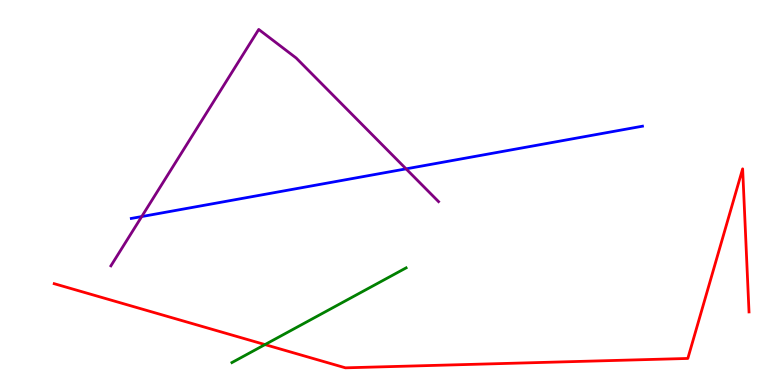[{'lines': ['blue', 'red'], 'intersections': []}, {'lines': ['green', 'red'], 'intersections': [{'x': 3.42, 'y': 1.05}]}, {'lines': ['purple', 'red'], 'intersections': []}, {'lines': ['blue', 'green'], 'intersections': []}, {'lines': ['blue', 'purple'], 'intersections': [{'x': 1.83, 'y': 4.38}, {'x': 5.24, 'y': 5.61}]}, {'lines': ['green', 'purple'], 'intersections': []}]